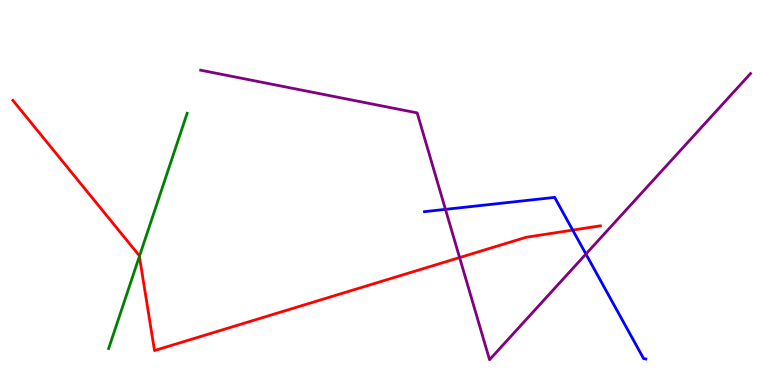[{'lines': ['blue', 'red'], 'intersections': [{'x': 7.39, 'y': 4.02}]}, {'lines': ['green', 'red'], 'intersections': [{'x': 1.8, 'y': 3.34}]}, {'lines': ['purple', 'red'], 'intersections': [{'x': 5.93, 'y': 3.31}]}, {'lines': ['blue', 'green'], 'intersections': []}, {'lines': ['blue', 'purple'], 'intersections': [{'x': 5.75, 'y': 4.56}, {'x': 7.56, 'y': 3.4}]}, {'lines': ['green', 'purple'], 'intersections': []}]